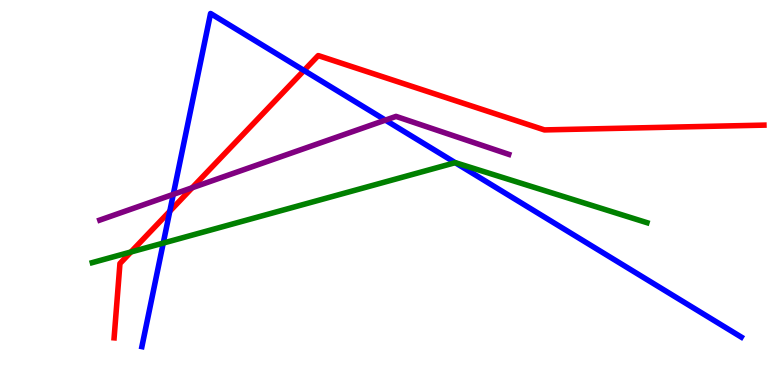[{'lines': ['blue', 'red'], 'intersections': [{'x': 2.19, 'y': 4.51}, {'x': 3.92, 'y': 8.17}]}, {'lines': ['green', 'red'], 'intersections': [{'x': 1.69, 'y': 3.46}]}, {'lines': ['purple', 'red'], 'intersections': [{'x': 2.48, 'y': 5.12}]}, {'lines': ['blue', 'green'], 'intersections': [{'x': 2.11, 'y': 3.69}, {'x': 5.87, 'y': 5.77}]}, {'lines': ['blue', 'purple'], 'intersections': [{'x': 2.24, 'y': 4.95}, {'x': 4.97, 'y': 6.88}]}, {'lines': ['green', 'purple'], 'intersections': []}]